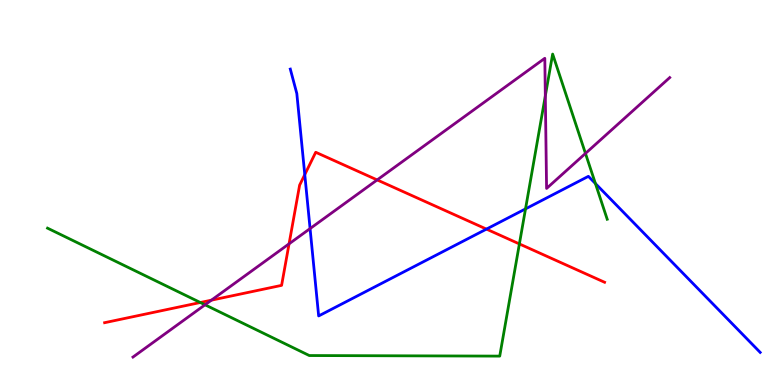[{'lines': ['blue', 'red'], 'intersections': [{'x': 3.93, 'y': 5.46}, {'x': 6.28, 'y': 4.05}]}, {'lines': ['green', 'red'], 'intersections': [{'x': 2.58, 'y': 2.14}, {'x': 6.7, 'y': 3.66}]}, {'lines': ['purple', 'red'], 'intersections': [{'x': 2.73, 'y': 2.2}, {'x': 3.73, 'y': 3.67}, {'x': 4.87, 'y': 5.33}]}, {'lines': ['blue', 'green'], 'intersections': [{'x': 6.78, 'y': 4.57}, {'x': 7.68, 'y': 5.23}]}, {'lines': ['blue', 'purple'], 'intersections': [{'x': 4.0, 'y': 4.06}]}, {'lines': ['green', 'purple'], 'intersections': [{'x': 2.65, 'y': 2.08}, {'x': 7.04, 'y': 7.51}, {'x': 7.55, 'y': 6.01}]}]